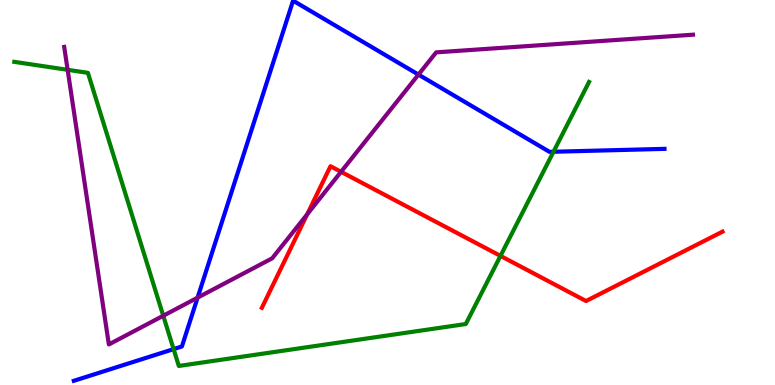[{'lines': ['blue', 'red'], 'intersections': []}, {'lines': ['green', 'red'], 'intersections': [{'x': 6.46, 'y': 3.35}]}, {'lines': ['purple', 'red'], 'intersections': [{'x': 3.96, 'y': 4.43}, {'x': 4.4, 'y': 5.54}]}, {'lines': ['blue', 'green'], 'intersections': [{'x': 2.24, 'y': 0.932}, {'x': 7.14, 'y': 6.06}]}, {'lines': ['blue', 'purple'], 'intersections': [{'x': 2.55, 'y': 2.27}, {'x': 5.4, 'y': 8.06}]}, {'lines': ['green', 'purple'], 'intersections': [{'x': 0.873, 'y': 8.19}, {'x': 2.11, 'y': 1.8}]}]